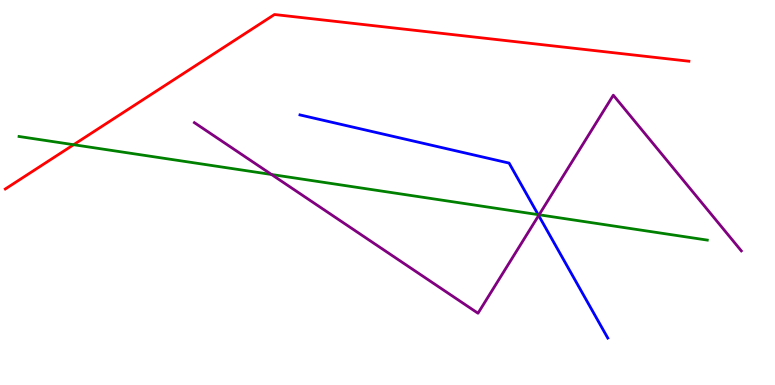[{'lines': ['blue', 'red'], 'intersections': []}, {'lines': ['green', 'red'], 'intersections': [{'x': 0.95, 'y': 6.24}]}, {'lines': ['purple', 'red'], 'intersections': []}, {'lines': ['blue', 'green'], 'intersections': [{'x': 6.94, 'y': 4.43}]}, {'lines': ['blue', 'purple'], 'intersections': [{'x': 6.95, 'y': 4.4}]}, {'lines': ['green', 'purple'], 'intersections': [{'x': 3.5, 'y': 5.47}, {'x': 6.96, 'y': 4.42}]}]